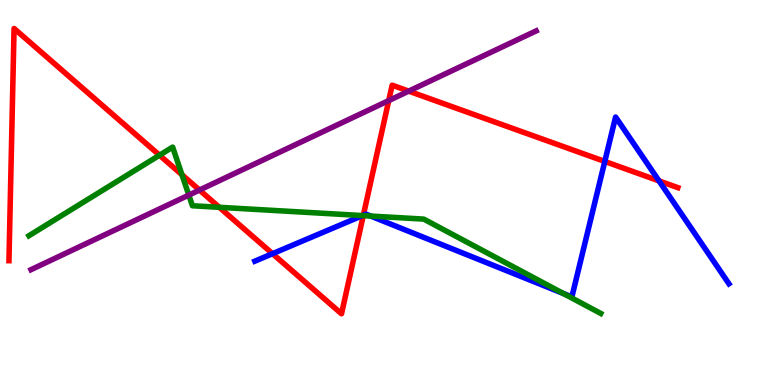[{'lines': ['blue', 'red'], 'intersections': [{'x': 3.52, 'y': 3.41}, {'x': 4.69, 'y': 4.41}, {'x': 7.8, 'y': 5.81}, {'x': 8.5, 'y': 5.3}]}, {'lines': ['green', 'red'], 'intersections': [{'x': 2.06, 'y': 5.97}, {'x': 2.35, 'y': 5.46}, {'x': 2.83, 'y': 4.62}, {'x': 4.69, 'y': 4.4}]}, {'lines': ['purple', 'red'], 'intersections': [{'x': 2.57, 'y': 5.06}, {'x': 5.02, 'y': 7.39}, {'x': 5.27, 'y': 7.63}]}, {'lines': ['blue', 'green'], 'intersections': [{'x': 4.68, 'y': 4.4}, {'x': 4.78, 'y': 4.39}, {'x': 7.27, 'y': 2.38}]}, {'lines': ['blue', 'purple'], 'intersections': []}, {'lines': ['green', 'purple'], 'intersections': [{'x': 2.44, 'y': 4.93}]}]